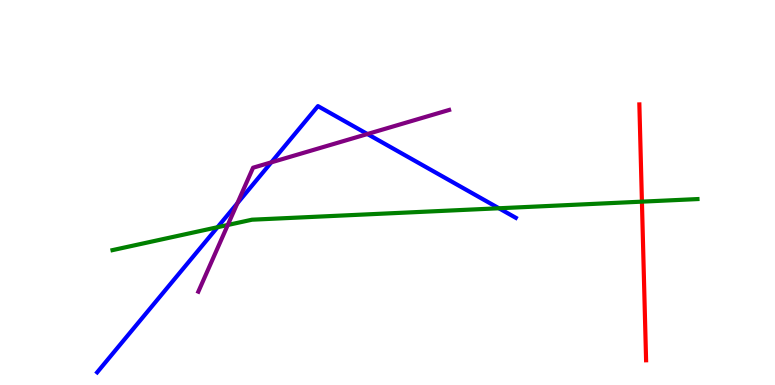[{'lines': ['blue', 'red'], 'intersections': []}, {'lines': ['green', 'red'], 'intersections': [{'x': 8.28, 'y': 4.76}]}, {'lines': ['purple', 'red'], 'intersections': []}, {'lines': ['blue', 'green'], 'intersections': [{'x': 2.81, 'y': 4.1}, {'x': 6.44, 'y': 4.59}]}, {'lines': ['blue', 'purple'], 'intersections': [{'x': 3.06, 'y': 4.72}, {'x': 3.5, 'y': 5.78}, {'x': 4.74, 'y': 6.52}]}, {'lines': ['green', 'purple'], 'intersections': [{'x': 2.94, 'y': 4.16}]}]